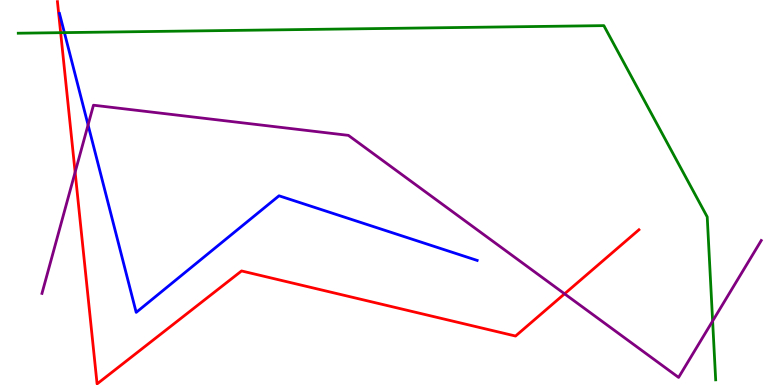[{'lines': ['blue', 'red'], 'intersections': []}, {'lines': ['green', 'red'], 'intersections': [{'x': 0.783, 'y': 9.15}]}, {'lines': ['purple', 'red'], 'intersections': [{'x': 0.969, 'y': 5.53}, {'x': 7.28, 'y': 2.37}]}, {'lines': ['blue', 'green'], 'intersections': [{'x': 0.831, 'y': 9.15}]}, {'lines': ['blue', 'purple'], 'intersections': [{'x': 1.14, 'y': 6.76}]}, {'lines': ['green', 'purple'], 'intersections': [{'x': 9.2, 'y': 1.66}]}]